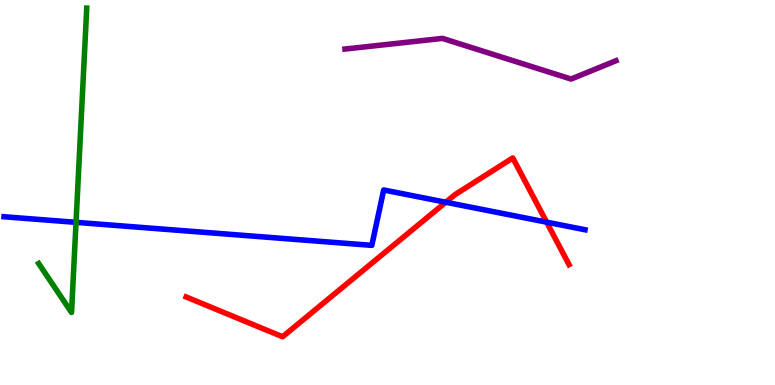[{'lines': ['blue', 'red'], 'intersections': [{'x': 5.75, 'y': 4.75}, {'x': 7.05, 'y': 4.23}]}, {'lines': ['green', 'red'], 'intersections': []}, {'lines': ['purple', 'red'], 'intersections': []}, {'lines': ['blue', 'green'], 'intersections': [{'x': 0.981, 'y': 4.22}]}, {'lines': ['blue', 'purple'], 'intersections': []}, {'lines': ['green', 'purple'], 'intersections': []}]